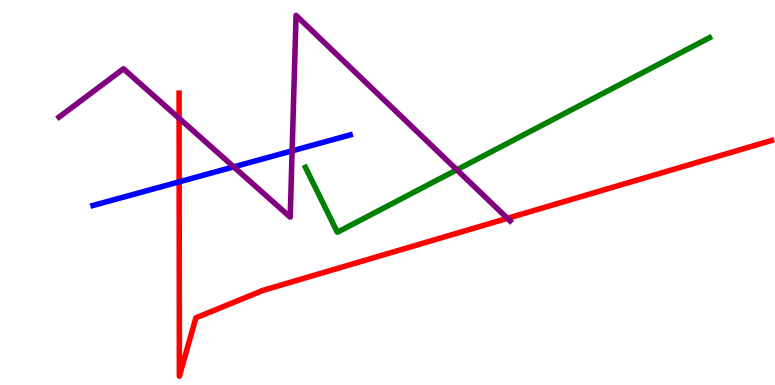[{'lines': ['blue', 'red'], 'intersections': [{'x': 2.31, 'y': 5.28}]}, {'lines': ['green', 'red'], 'intersections': []}, {'lines': ['purple', 'red'], 'intersections': [{'x': 2.31, 'y': 6.93}, {'x': 6.55, 'y': 4.33}]}, {'lines': ['blue', 'green'], 'intersections': []}, {'lines': ['blue', 'purple'], 'intersections': [{'x': 3.02, 'y': 5.67}, {'x': 3.77, 'y': 6.08}]}, {'lines': ['green', 'purple'], 'intersections': [{'x': 5.89, 'y': 5.59}]}]